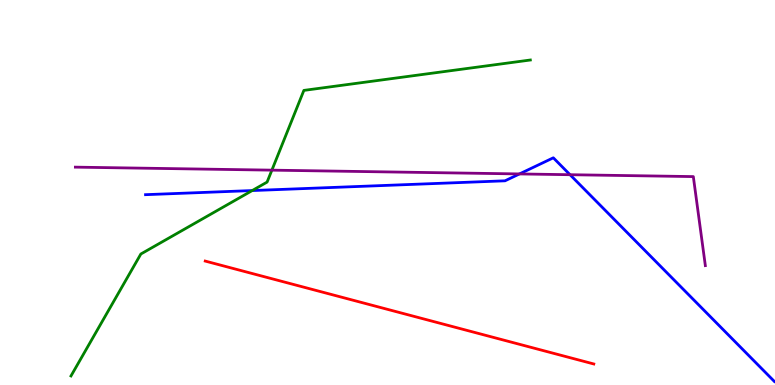[{'lines': ['blue', 'red'], 'intersections': []}, {'lines': ['green', 'red'], 'intersections': []}, {'lines': ['purple', 'red'], 'intersections': []}, {'lines': ['blue', 'green'], 'intersections': [{'x': 3.25, 'y': 5.05}]}, {'lines': ['blue', 'purple'], 'intersections': [{'x': 6.7, 'y': 5.48}, {'x': 7.36, 'y': 5.46}]}, {'lines': ['green', 'purple'], 'intersections': [{'x': 3.51, 'y': 5.58}]}]